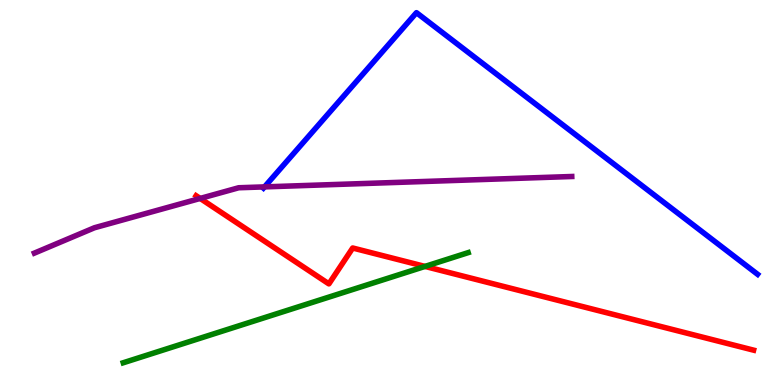[{'lines': ['blue', 'red'], 'intersections': []}, {'lines': ['green', 'red'], 'intersections': [{'x': 5.48, 'y': 3.08}]}, {'lines': ['purple', 'red'], 'intersections': [{'x': 2.58, 'y': 4.85}]}, {'lines': ['blue', 'green'], 'intersections': []}, {'lines': ['blue', 'purple'], 'intersections': [{'x': 3.41, 'y': 5.15}]}, {'lines': ['green', 'purple'], 'intersections': []}]